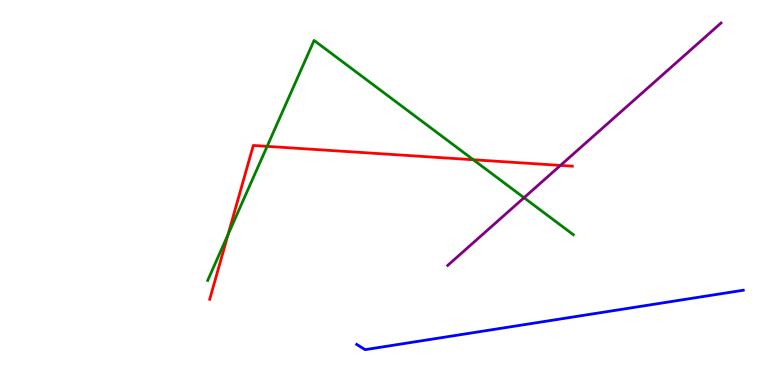[{'lines': ['blue', 'red'], 'intersections': []}, {'lines': ['green', 'red'], 'intersections': [{'x': 2.94, 'y': 3.91}, {'x': 3.45, 'y': 6.2}, {'x': 6.11, 'y': 5.85}]}, {'lines': ['purple', 'red'], 'intersections': [{'x': 7.23, 'y': 5.7}]}, {'lines': ['blue', 'green'], 'intersections': []}, {'lines': ['blue', 'purple'], 'intersections': []}, {'lines': ['green', 'purple'], 'intersections': [{'x': 6.76, 'y': 4.86}]}]